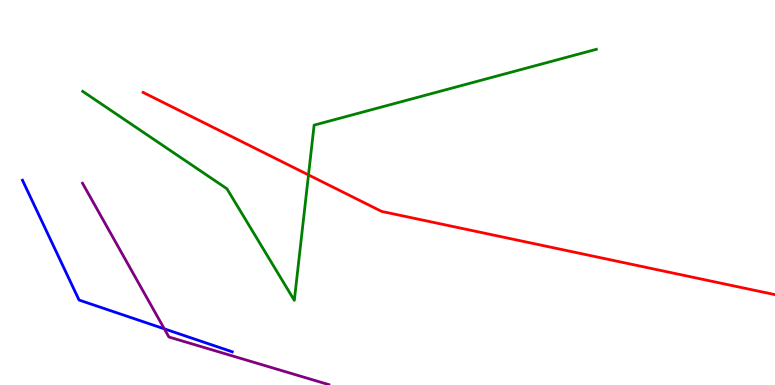[{'lines': ['blue', 'red'], 'intersections': []}, {'lines': ['green', 'red'], 'intersections': [{'x': 3.98, 'y': 5.46}]}, {'lines': ['purple', 'red'], 'intersections': []}, {'lines': ['blue', 'green'], 'intersections': []}, {'lines': ['blue', 'purple'], 'intersections': [{'x': 2.12, 'y': 1.46}]}, {'lines': ['green', 'purple'], 'intersections': []}]